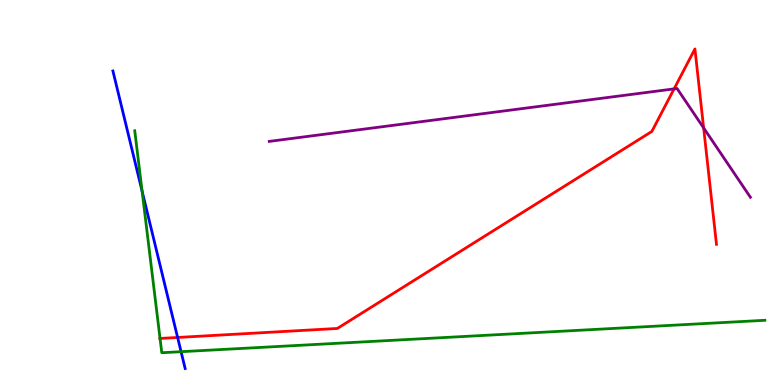[{'lines': ['blue', 'red'], 'intersections': [{'x': 2.29, 'y': 1.23}]}, {'lines': ['green', 'red'], 'intersections': [{'x': 2.07, 'y': 1.21}]}, {'lines': ['purple', 'red'], 'intersections': [{'x': 8.7, 'y': 7.69}, {'x': 9.08, 'y': 6.68}]}, {'lines': ['blue', 'green'], 'intersections': [{'x': 1.83, 'y': 5.03}, {'x': 2.34, 'y': 0.865}]}, {'lines': ['blue', 'purple'], 'intersections': []}, {'lines': ['green', 'purple'], 'intersections': []}]